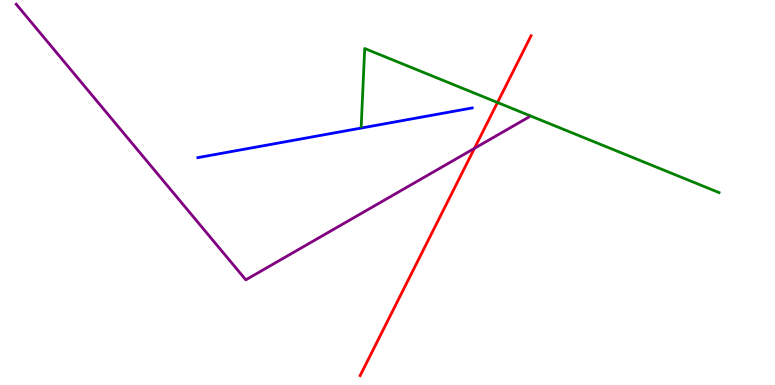[{'lines': ['blue', 'red'], 'intersections': []}, {'lines': ['green', 'red'], 'intersections': [{'x': 6.42, 'y': 7.34}]}, {'lines': ['purple', 'red'], 'intersections': [{'x': 6.12, 'y': 6.15}]}, {'lines': ['blue', 'green'], 'intersections': []}, {'lines': ['blue', 'purple'], 'intersections': []}, {'lines': ['green', 'purple'], 'intersections': []}]